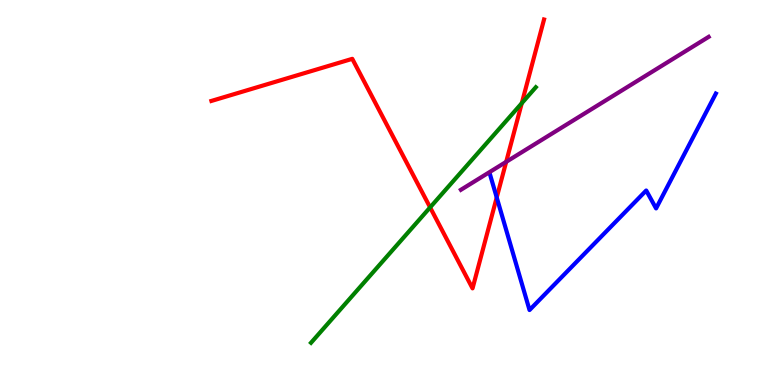[{'lines': ['blue', 'red'], 'intersections': [{'x': 6.41, 'y': 4.87}]}, {'lines': ['green', 'red'], 'intersections': [{'x': 5.55, 'y': 4.61}, {'x': 6.73, 'y': 7.32}]}, {'lines': ['purple', 'red'], 'intersections': [{'x': 6.53, 'y': 5.8}]}, {'lines': ['blue', 'green'], 'intersections': []}, {'lines': ['blue', 'purple'], 'intersections': []}, {'lines': ['green', 'purple'], 'intersections': []}]